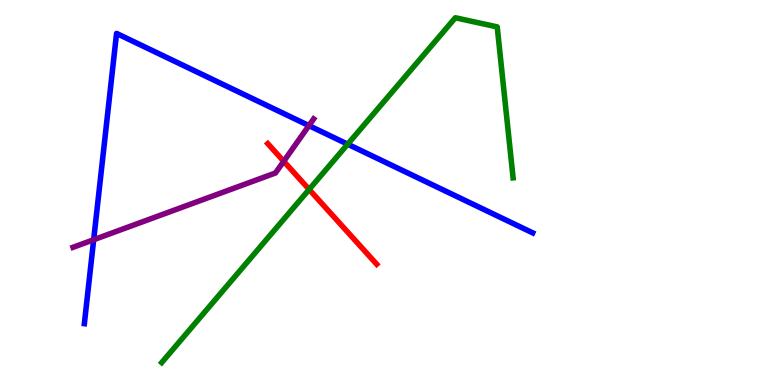[{'lines': ['blue', 'red'], 'intersections': []}, {'lines': ['green', 'red'], 'intersections': [{'x': 3.99, 'y': 5.08}]}, {'lines': ['purple', 'red'], 'intersections': [{'x': 3.66, 'y': 5.81}]}, {'lines': ['blue', 'green'], 'intersections': [{'x': 4.49, 'y': 6.25}]}, {'lines': ['blue', 'purple'], 'intersections': [{'x': 1.21, 'y': 3.77}, {'x': 3.99, 'y': 6.74}]}, {'lines': ['green', 'purple'], 'intersections': []}]